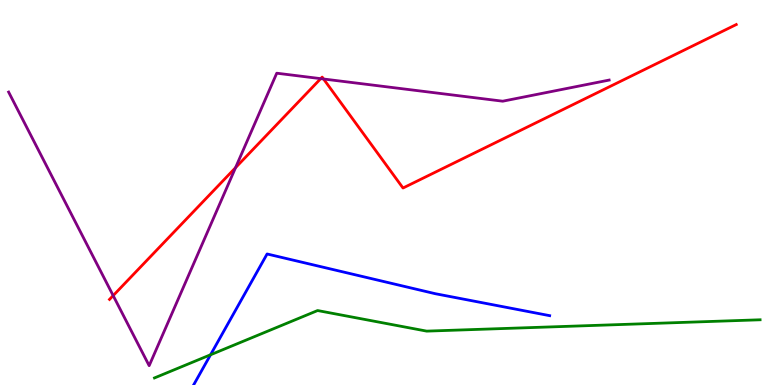[{'lines': ['blue', 'red'], 'intersections': []}, {'lines': ['green', 'red'], 'intersections': []}, {'lines': ['purple', 'red'], 'intersections': [{'x': 1.46, 'y': 2.32}, {'x': 3.04, 'y': 5.64}, {'x': 4.14, 'y': 7.96}, {'x': 4.17, 'y': 7.95}]}, {'lines': ['blue', 'green'], 'intersections': [{'x': 2.72, 'y': 0.785}]}, {'lines': ['blue', 'purple'], 'intersections': []}, {'lines': ['green', 'purple'], 'intersections': []}]